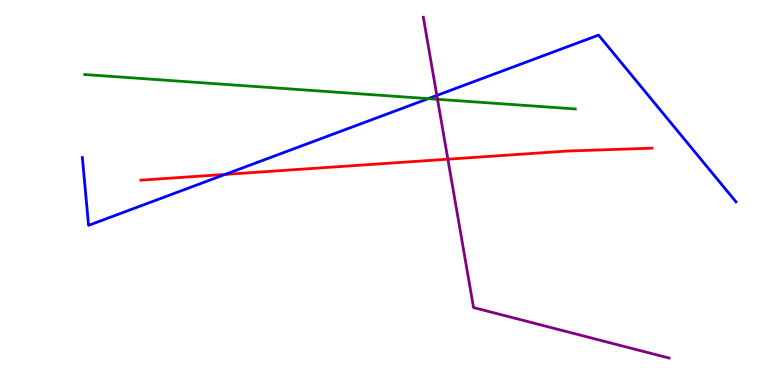[{'lines': ['blue', 'red'], 'intersections': [{'x': 2.9, 'y': 5.47}]}, {'lines': ['green', 'red'], 'intersections': []}, {'lines': ['purple', 'red'], 'intersections': [{'x': 5.78, 'y': 5.87}]}, {'lines': ['blue', 'green'], 'intersections': [{'x': 5.53, 'y': 7.44}]}, {'lines': ['blue', 'purple'], 'intersections': [{'x': 5.64, 'y': 7.52}]}, {'lines': ['green', 'purple'], 'intersections': [{'x': 5.65, 'y': 7.42}]}]